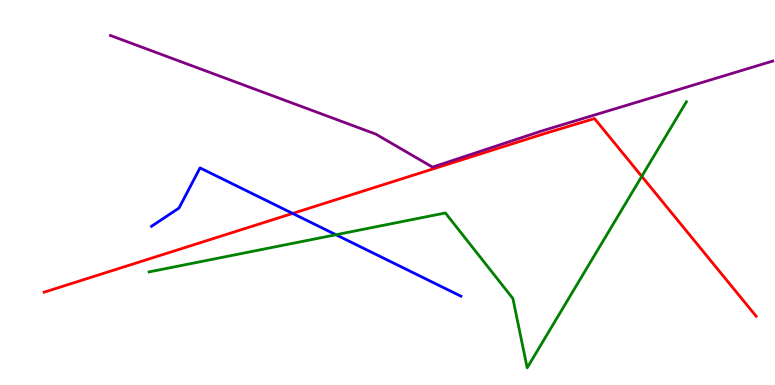[{'lines': ['blue', 'red'], 'intersections': [{'x': 3.78, 'y': 4.46}]}, {'lines': ['green', 'red'], 'intersections': [{'x': 8.28, 'y': 5.42}]}, {'lines': ['purple', 'red'], 'intersections': []}, {'lines': ['blue', 'green'], 'intersections': [{'x': 4.33, 'y': 3.9}]}, {'lines': ['blue', 'purple'], 'intersections': []}, {'lines': ['green', 'purple'], 'intersections': []}]